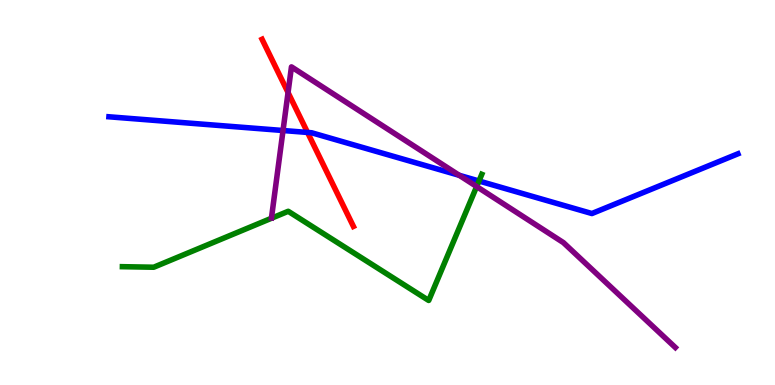[{'lines': ['blue', 'red'], 'intersections': [{'x': 3.97, 'y': 6.56}]}, {'lines': ['green', 'red'], 'intersections': []}, {'lines': ['purple', 'red'], 'intersections': [{'x': 3.72, 'y': 7.6}]}, {'lines': ['blue', 'green'], 'intersections': [{'x': 6.18, 'y': 5.3}]}, {'lines': ['blue', 'purple'], 'intersections': [{'x': 3.65, 'y': 6.61}, {'x': 5.93, 'y': 5.45}]}, {'lines': ['green', 'purple'], 'intersections': [{'x': 6.15, 'y': 5.15}]}]